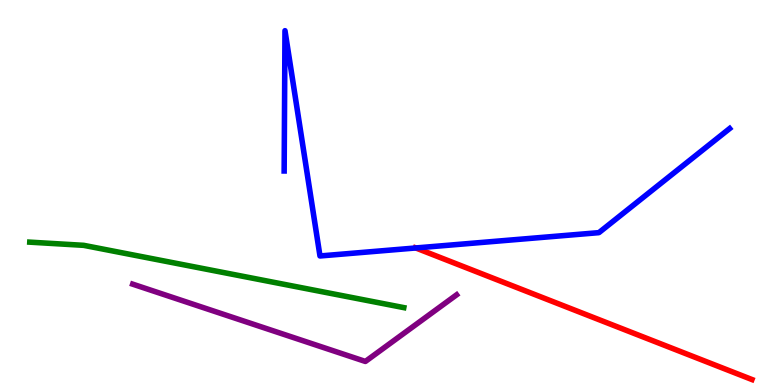[{'lines': ['blue', 'red'], 'intersections': [{'x': 5.36, 'y': 3.56}]}, {'lines': ['green', 'red'], 'intersections': []}, {'lines': ['purple', 'red'], 'intersections': []}, {'lines': ['blue', 'green'], 'intersections': []}, {'lines': ['blue', 'purple'], 'intersections': []}, {'lines': ['green', 'purple'], 'intersections': []}]